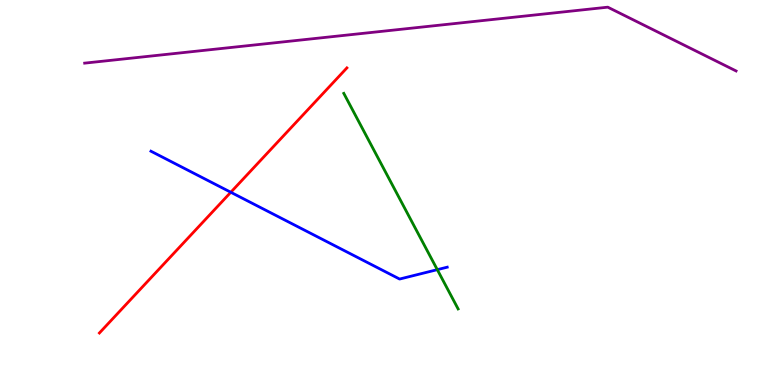[{'lines': ['blue', 'red'], 'intersections': [{'x': 2.98, 'y': 5.01}]}, {'lines': ['green', 'red'], 'intersections': []}, {'lines': ['purple', 'red'], 'intersections': []}, {'lines': ['blue', 'green'], 'intersections': [{'x': 5.64, 'y': 3.0}]}, {'lines': ['blue', 'purple'], 'intersections': []}, {'lines': ['green', 'purple'], 'intersections': []}]